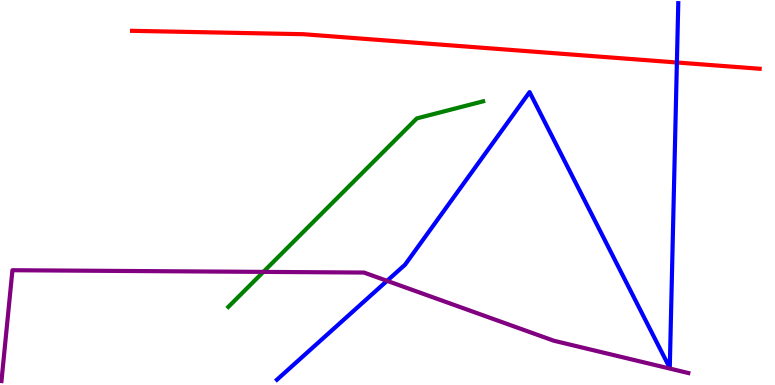[{'lines': ['blue', 'red'], 'intersections': [{'x': 8.73, 'y': 8.38}]}, {'lines': ['green', 'red'], 'intersections': []}, {'lines': ['purple', 'red'], 'intersections': []}, {'lines': ['blue', 'green'], 'intersections': []}, {'lines': ['blue', 'purple'], 'intersections': [{'x': 4.99, 'y': 2.71}]}, {'lines': ['green', 'purple'], 'intersections': [{'x': 3.4, 'y': 2.94}]}]